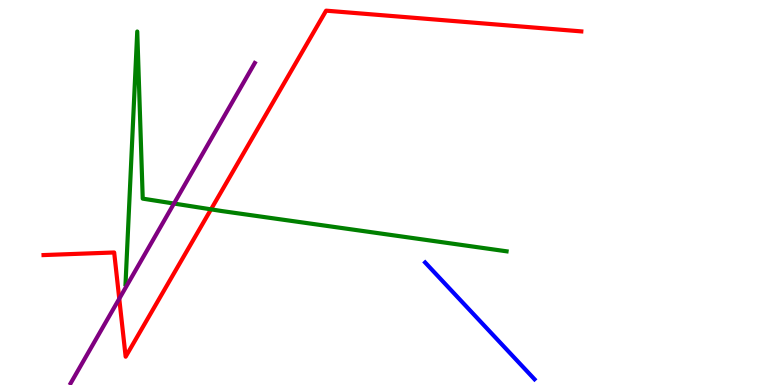[{'lines': ['blue', 'red'], 'intersections': []}, {'lines': ['green', 'red'], 'intersections': [{'x': 2.72, 'y': 4.56}]}, {'lines': ['purple', 'red'], 'intersections': [{'x': 1.54, 'y': 2.24}]}, {'lines': ['blue', 'green'], 'intersections': []}, {'lines': ['blue', 'purple'], 'intersections': []}, {'lines': ['green', 'purple'], 'intersections': [{'x': 2.24, 'y': 4.71}]}]